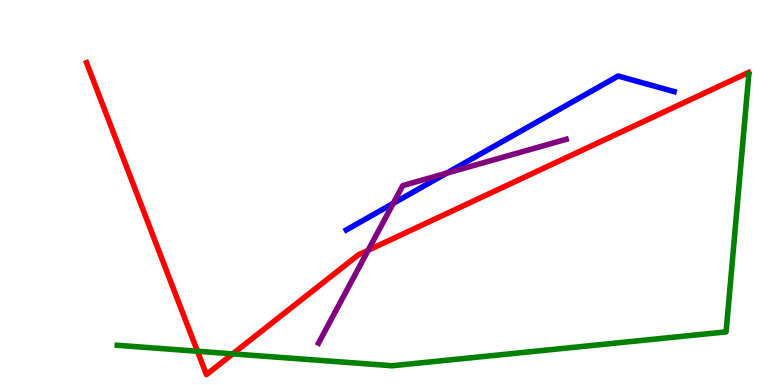[{'lines': ['blue', 'red'], 'intersections': []}, {'lines': ['green', 'red'], 'intersections': [{'x': 2.55, 'y': 0.877}, {'x': 3.0, 'y': 0.808}]}, {'lines': ['purple', 'red'], 'intersections': [{'x': 4.75, 'y': 3.5}]}, {'lines': ['blue', 'green'], 'intersections': []}, {'lines': ['blue', 'purple'], 'intersections': [{'x': 5.07, 'y': 4.72}, {'x': 5.76, 'y': 5.5}]}, {'lines': ['green', 'purple'], 'intersections': []}]